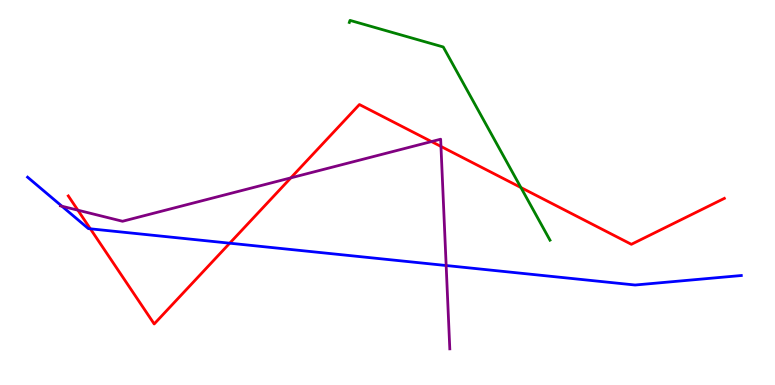[{'lines': ['blue', 'red'], 'intersections': [{'x': 1.17, 'y': 4.06}, {'x': 2.96, 'y': 3.68}]}, {'lines': ['green', 'red'], 'intersections': [{'x': 6.72, 'y': 5.13}]}, {'lines': ['purple', 'red'], 'intersections': [{'x': 1.0, 'y': 4.54}, {'x': 3.75, 'y': 5.38}, {'x': 5.57, 'y': 6.32}, {'x': 5.69, 'y': 6.2}]}, {'lines': ['blue', 'green'], 'intersections': []}, {'lines': ['blue', 'purple'], 'intersections': [{'x': 0.799, 'y': 4.64}, {'x': 5.76, 'y': 3.1}]}, {'lines': ['green', 'purple'], 'intersections': []}]